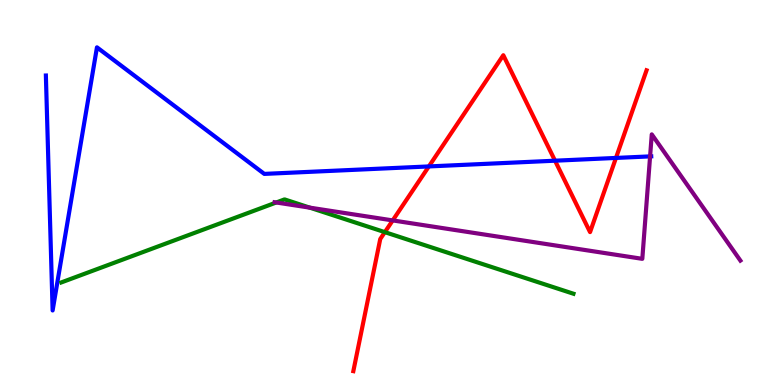[{'lines': ['blue', 'red'], 'intersections': [{'x': 5.53, 'y': 5.68}, {'x': 7.16, 'y': 5.83}, {'x': 7.95, 'y': 5.9}]}, {'lines': ['green', 'red'], 'intersections': [{'x': 4.97, 'y': 3.97}]}, {'lines': ['purple', 'red'], 'intersections': [{'x': 5.07, 'y': 4.28}]}, {'lines': ['blue', 'green'], 'intersections': []}, {'lines': ['blue', 'purple'], 'intersections': [{'x': 8.39, 'y': 5.94}]}, {'lines': ['green', 'purple'], 'intersections': [{'x': 3.56, 'y': 4.74}, {'x': 4.0, 'y': 4.61}]}]